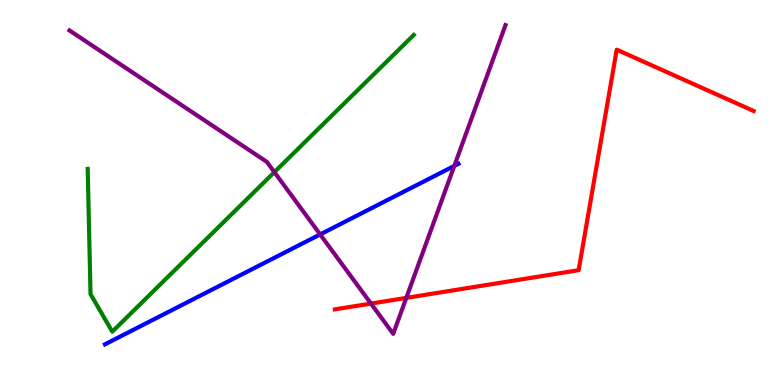[{'lines': ['blue', 'red'], 'intersections': []}, {'lines': ['green', 'red'], 'intersections': []}, {'lines': ['purple', 'red'], 'intersections': [{'x': 4.79, 'y': 2.11}, {'x': 5.24, 'y': 2.26}]}, {'lines': ['blue', 'green'], 'intersections': []}, {'lines': ['blue', 'purple'], 'intersections': [{'x': 4.13, 'y': 3.91}, {'x': 5.86, 'y': 5.69}]}, {'lines': ['green', 'purple'], 'intersections': [{'x': 3.54, 'y': 5.53}]}]